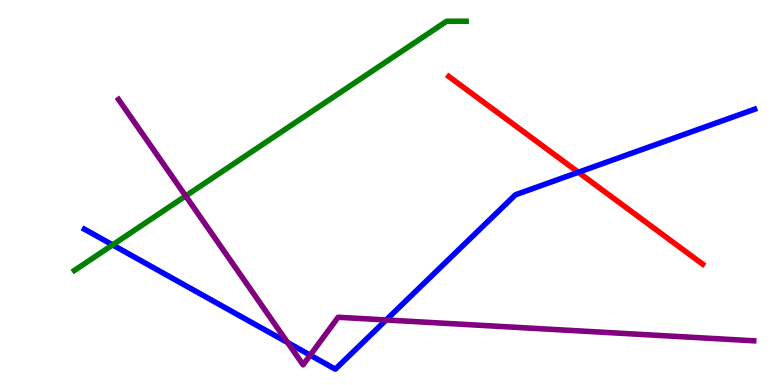[{'lines': ['blue', 'red'], 'intersections': [{'x': 7.46, 'y': 5.53}]}, {'lines': ['green', 'red'], 'intersections': []}, {'lines': ['purple', 'red'], 'intersections': []}, {'lines': ['blue', 'green'], 'intersections': [{'x': 1.45, 'y': 3.64}]}, {'lines': ['blue', 'purple'], 'intersections': [{'x': 3.71, 'y': 1.1}, {'x': 4.0, 'y': 0.775}, {'x': 4.98, 'y': 1.69}]}, {'lines': ['green', 'purple'], 'intersections': [{'x': 2.4, 'y': 4.91}]}]